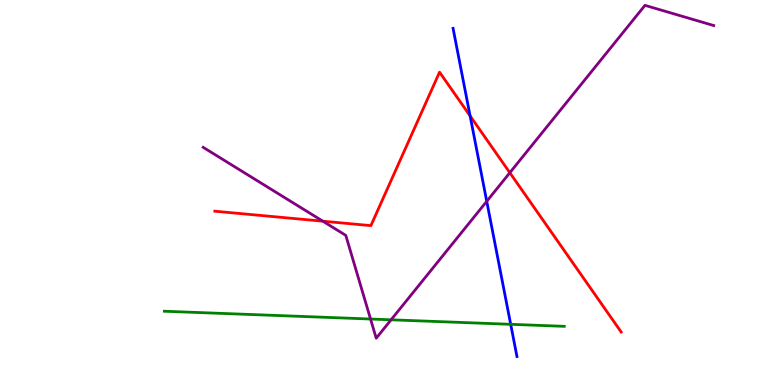[{'lines': ['blue', 'red'], 'intersections': [{'x': 6.07, 'y': 6.99}]}, {'lines': ['green', 'red'], 'intersections': []}, {'lines': ['purple', 'red'], 'intersections': [{'x': 4.17, 'y': 4.25}, {'x': 6.58, 'y': 5.51}]}, {'lines': ['blue', 'green'], 'intersections': [{'x': 6.59, 'y': 1.58}]}, {'lines': ['blue', 'purple'], 'intersections': [{'x': 6.28, 'y': 4.77}]}, {'lines': ['green', 'purple'], 'intersections': [{'x': 4.78, 'y': 1.71}, {'x': 5.05, 'y': 1.69}]}]